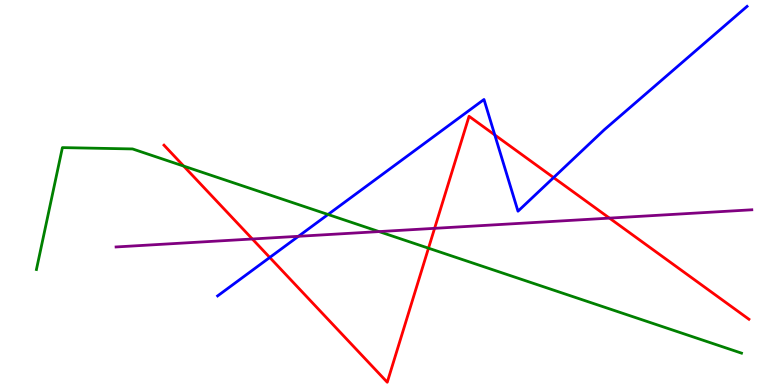[{'lines': ['blue', 'red'], 'intersections': [{'x': 3.48, 'y': 3.31}, {'x': 6.38, 'y': 6.49}, {'x': 7.14, 'y': 5.39}]}, {'lines': ['green', 'red'], 'intersections': [{'x': 2.37, 'y': 5.69}, {'x': 5.53, 'y': 3.55}]}, {'lines': ['purple', 'red'], 'intersections': [{'x': 3.26, 'y': 3.79}, {'x': 5.61, 'y': 4.07}, {'x': 7.86, 'y': 4.33}]}, {'lines': ['blue', 'green'], 'intersections': [{'x': 4.23, 'y': 4.43}]}, {'lines': ['blue', 'purple'], 'intersections': [{'x': 3.85, 'y': 3.86}]}, {'lines': ['green', 'purple'], 'intersections': [{'x': 4.89, 'y': 3.98}]}]